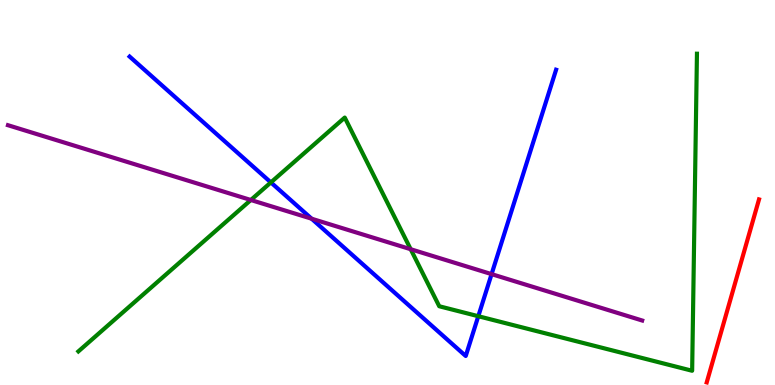[{'lines': ['blue', 'red'], 'intersections': []}, {'lines': ['green', 'red'], 'intersections': []}, {'lines': ['purple', 'red'], 'intersections': []}, {'lines': ['blue', 'green'], 'intersections': [{'x': 3.5, 'y': 5.26}, {'x': 6.17, 'y': 1.79}]}, {'lines': ['blue', 'purple'], 'intersections': [{'x': 4.02, 'y': 4.32}, {'x': 6.34, 'y': 2.88}]}, {'lines': ['green', 'purple'], 'intersections': [{'x': 3.24, 'y': 4.81}, {'x': 5.3, 'y': 3.53}]}]